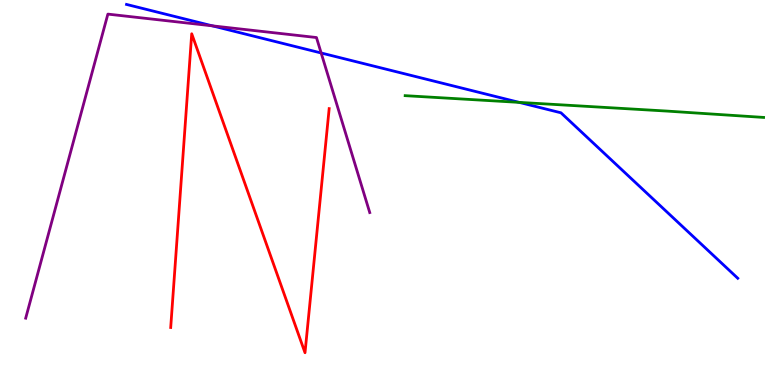[{'lines': ['blue', 'red'], 'intersections': []}, {'lines': ['green', 'red'], 'intersections': []}, {'lines': ['purple', 'red'], 'intersections': []}, {'lines': ['blue', 'green'], 'intersections': [{'x': 6.7, 'y': 7.34}]}, {'lines': ['blue', 'purple'], 'intersections': [{'x': 2.74, 'y': 9.33}, {'x': 4.14, 'y': 8.62}]}, {'lines': ['green', 'purple'], 'intersections': []}]